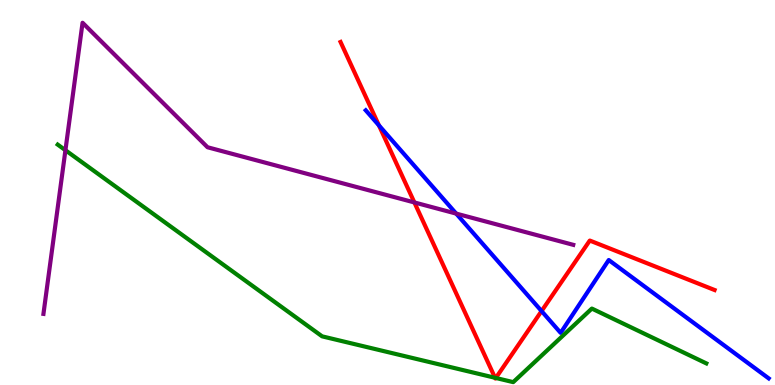[{'lines': ['blue', 'red'], 'intersections': [{'x': 4.89, 'y': 6.74}, {'x': 6.99, 'y': 1.92}]}, {'lines': ['green', 'red'], 'intersections': [{'x': 6.39, 'y': 0.188}, {'x': 6.4, 'y': 0.183}]}, {'lines': ['purple', 'red'], 'intersections': [{'x': 5.35, 'y': 4.74}]}, {'lines': ['blue', 'green'], 'intersections': []}, {'lines': ['blue', 'purple'], 'intersections': [{'x': 5.89, 'y': 4.45}]}, {'lines': ['green', 'purple'], 'intersections': [{'x': 0.844, 'y': 6.1}]}]